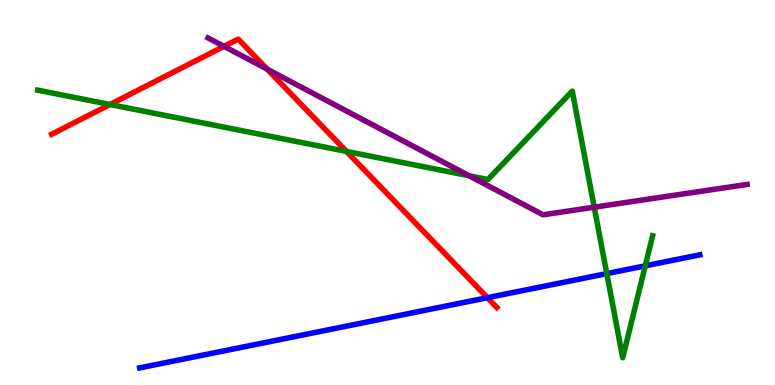[{'lines': ['blue', 'red'], 'intersections': [{'x': 6.29, 'y': 2.27}]}, {'lines': ['green', 'red'], 'intersections': [{'x': 1.42, 'y': 7.29}, {'x': 4.47, 'y': 6.07}]}, {'lines': ['purple', 'red'], 'intersections': [{'x': 2.89, 'y': 8.8}, {'x': 3.45, 'y': 8.2}]}, {'lines': ['blue', 'green'], 'intersections': [{'x': 7.83, 'y': 2.89}, {'x': 8.33, 'y': 3.1}]}, {'lines': ['blue', 'purple'], 'intersections': []}, {'lines': ['green', 'purple'], 'intersections': [{'x': 6.05, 'y': 5.43}, {'x': 7.67, 'y': 4.62}]}]